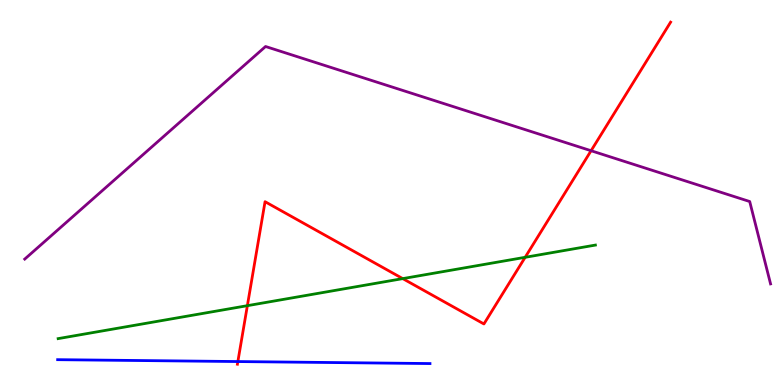[{'lines': ['blue', 'red'], 'intersections': [{'x': 3.07, 'y': 0.609}]}, {'lines': ['green', 'red'], 'intersections': [{'x': 3.19, 'y': 2.06}, {'x': 5.2, 'y': 2.76}, {'x': 6.78, 'y': 3.32}]}, {'lines': ['purple', 'red'], 'intersections': [{'x': 7.63, 'y': 6.09}]}, {'lines': ['blue', 'green'], 'intersections': []}, {'lines': ['blue', 'purple'], 'intersections': []}, {'lines': ['green', 'purple'], 'intersections': []}]